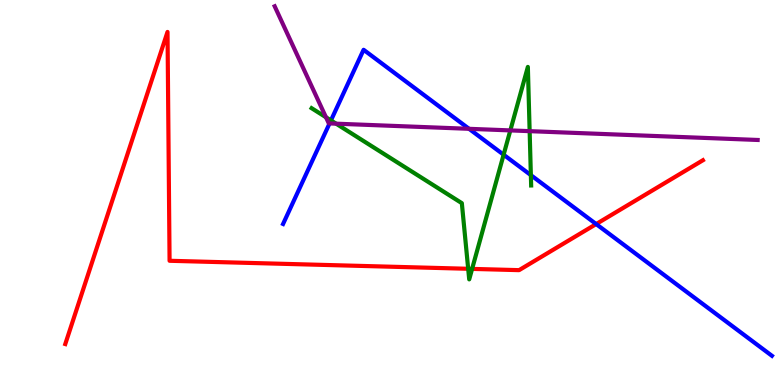[{'lines': ['blue', 'red'], 'intersections': [{'x': 7.69, 'y': 4.18}]}, {'lines': ['green', 'red'], 'intersections': [{'x': 6.04, 'y': 3.02}, {'x': 6.09, 'y': 3.02}]}, {'lines': ['purple', 'red'], 'intersections': []}, {'lines': ['blue', 'green'], 'intersections': [{'x': 4.27, 'y': 6.87}, {'x': 6.5, 'y': 5.98}, {'x': 6.85, 'y': 5.45}]}, {'lines': ['blue', 'purple'], 'intersections': [{'x': 4.25, 'y': 6.79}, {'x': 6.05, 'y': 6.65}]}, {'lines': ['green', 'purple'], 'intersections': [{'x': 4.21, 'y': 6.95}, {'x': 4.34, 'y': 6.79}, {'x': 6.58, 'y': 6.61}, {'x': 6.83, 'y': 6.59}]}]